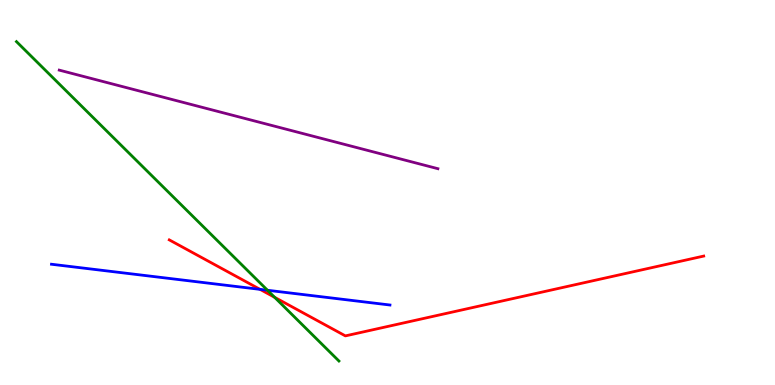[{'lines': ['blue', 'red'], 'intersections': [{'x': 3.36, 'y': 2.48}]}, {'lines': ['green', 'red'], 'intersections': [{'x': 3.54, 'y': 2.28}]}, {'lines': ['purple', 'red'], 'intersections': []}, {'lines': ['blue', 'green'], 'intersections': [{'x': 3.45, 'y': 2.46}]}, {'lines': ['blue', 'purple'], 'intersections': []}, {'lines': ['green', 'purple'], 'intersections': []}]